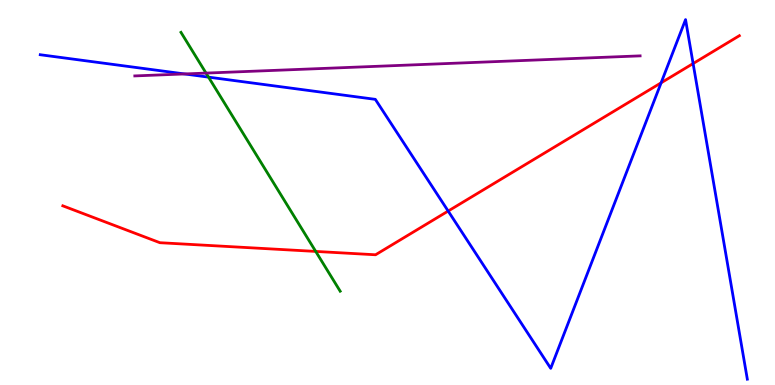[{'lines': ['blue', 'red'], 'intersections': [{'x': 5.78, 'y': 4.52}, {'x': 8.53, 'y': 7.85}, {'x': 8.94, 'y': 8.35}]}, {'lines': ['green', 'red'], 'intersections': [{'x': 4.07, 'y': 3.47}]}, {'lines': ['purple', 'red'], 'intersections': []}, {'lines': ['blue', 'green'], 'intersections': [{'x': 2.69, 'y': 8.0}]}, {'lines': ['blue', 'purple'], 'intersections': [{'x': 2.38, 'y': 8.08}]}, {'lines': ['green', 'purple'], 'intersections': [{'x': 2.66, 'y': 8.1}]}]